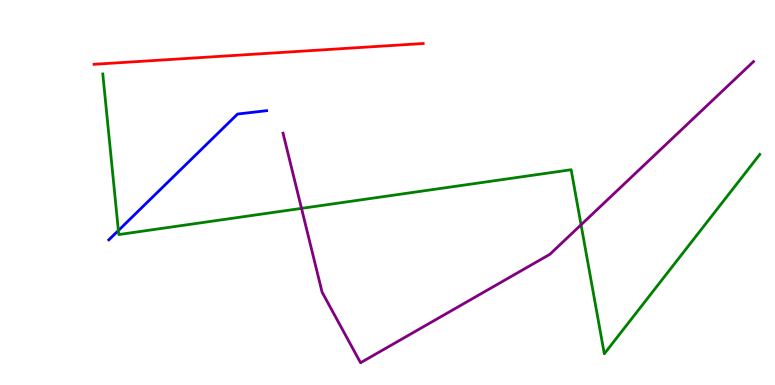[{'lines': ['blue', 'red'], 'intersections': []}, {'lines': ['green', 'red'], 'intersections': []}, {'lines': ['purple', 'red'], 'intersections': []}, {'lines': ['blue', 'green'], 'intersections': [{'x': 1.53, 'y': 4.01}]}, {'lines': ['blue', 'purple'], 'intersections': []}, {'lines': ['green', 'purple'], 'intersections': [{'x': 3.89, 'y': 4.59}, {'x': 7.5, 'y': 4.16}]}]